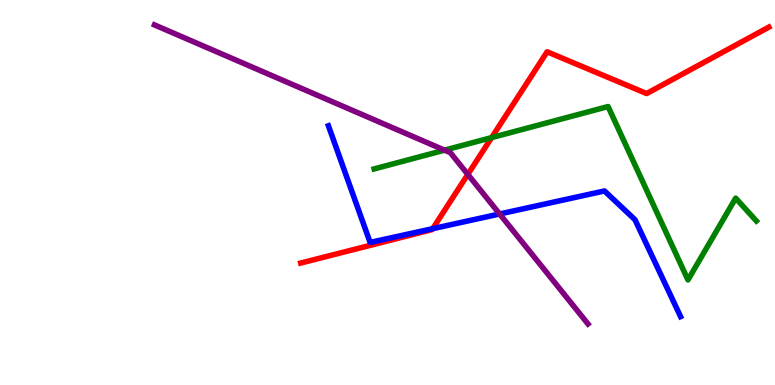[{'lines': ['blue', 'red'], 'intersections': [{'x': 5.58, 'y': 4.06}]}, {'lines': ['green', 'red'], 'intersections': [{'x': 6.34, 'y': 6.43}]}, {'lines': ['purple', 'red'], 'intersections': [{'x': 6.04, 'y': 5.47}]}, {'lines': ['blue', 'green'], 'intersections': []}, {'lines': ['blue', 'purple'], 'intersections': [{'x': 6.45, 'y': 4.44}]}, {'lines': ['green', 'purple'], 'intersections': [{'x': 5.74, 'y': 6.1}]}]